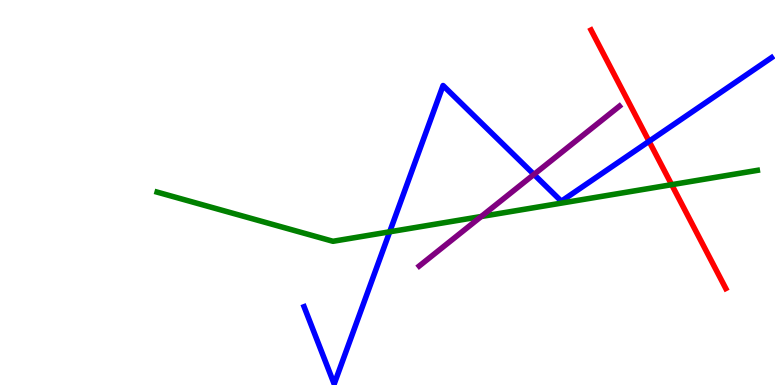[{'lines': ['blue', 'red'], 'intersections': [{'x': 8.37, 'y': 6.33}]}, {'lines': ['green', 'red'], 'intersections': [{'x': 8.67, 'y': 5.2}]}, {'lines': ['purple', 'red'], 'intersections': []}, {'lines': ['blue', 'green'], 'intersections': [{'x': 5.03, 'y': 3.98}]}, {'lines': ['blue', 'purple'], 'intersections': [{'x': 6.89, 'y': 5.47}]}, {'lines': ['green', 'purple'], 'intersections': [{'x': 6.21, 'y': 4.38}]}]